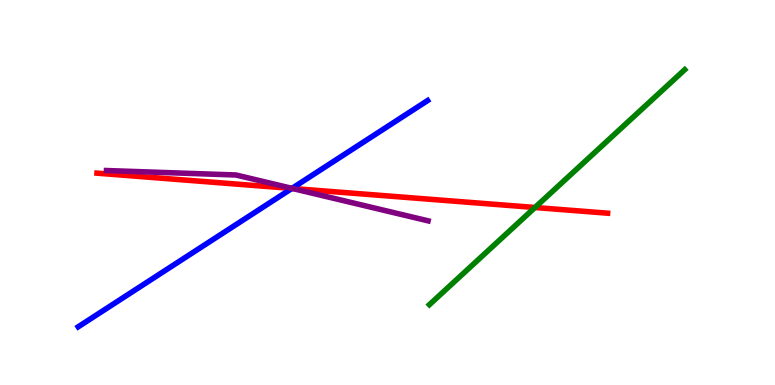[{'lines': ['blue', 'red'], 'intersections': [{'x': 3.77, 'y': 5.11}]}, {'lines': ['green', 'red'], 'intersections': [{'x': 6.9, 'y': 4.61}]}, {'lines': ['purple', 'red'], 'intersections': [{'x': 3.77, 'y': 5.1}]}, {'lines': ['blue', 'green'], 'intersections': []}, {'lines': ['blue', 'purple'], 'intersections': [{'x': 3.77, 'y': 5.11}]}, {'lines': ['green', 'purple'], 'intersections': []}]